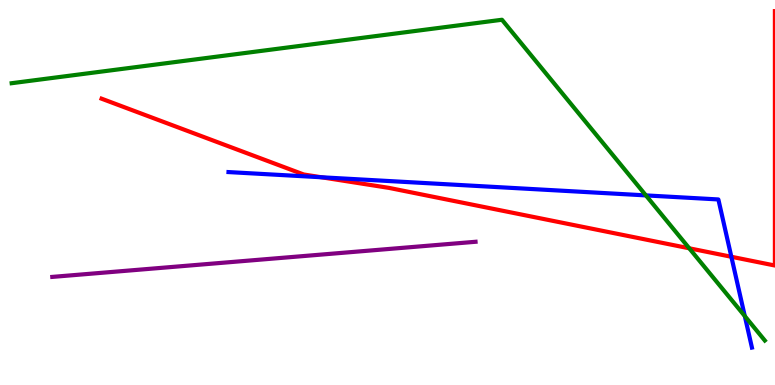[{'lines': ['blue', 'red'], 'intersections': [{'x': 4.15, 'y': 5.4}, {'x': 9.44, 'y': 3.33}]}, {'lines': ['green', 'red'], 'intersections': [{'x': 8.89, 'y': 3.55}]}, {'lines': ['purple', 'red'], 'intersections': []}, {'lines': ['blue', 'green'], 'intersections': [{'x': 8.33, 'y': 4.92}, {'x': 9.61, 'y': 1.79}]}, {'lines': ['blue', 'purple'], 'intersections': []}, {'lines': ['green', 'purple'], 'intersections': []}]